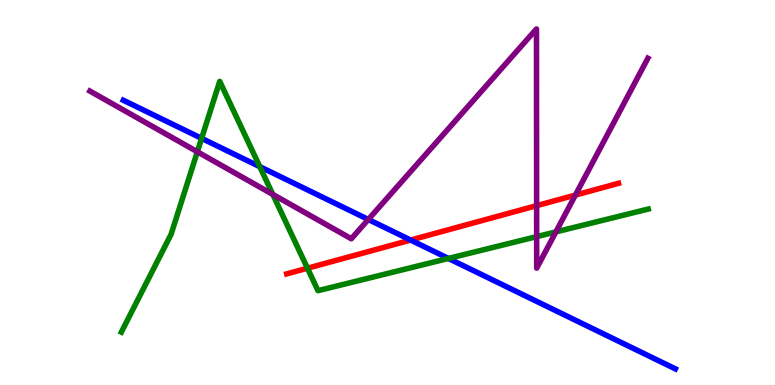[{'lines': ['blue', 'red'], 'intersections': [{'x': 5.3, 'y': 3.76}]}, {'lines': ['green', 'red'], 'intersections': [{'x': 3.97, 'y': 3.03}]}, {'lines': ['purple', 'red'], 'intersections': [{'x': 6.92, 'y': 4.66}, {'x': 7.42, 'y': 4.93}]}, {'lines': ['blue', 'green'], 'intersections': [{'x': 2.6, 'y': 6.41}, {'x': 3.35, 'y': 5.67}, {'x': 5.79, 'y': 3.29}]}, {'lines': ['blue', 'purple'], 'intersections': [{'x': 4.75, 'y': 4.3}]}, {'lines': ['green', 'purple'], 'intersections': [{'x': 2.55, 'y': 6.06}, {'x': 3.52, 'y': 4.95}, {'x': 6.92, 'y': 3.85}, {'x': 7.17, 'y': 3.98}]}]